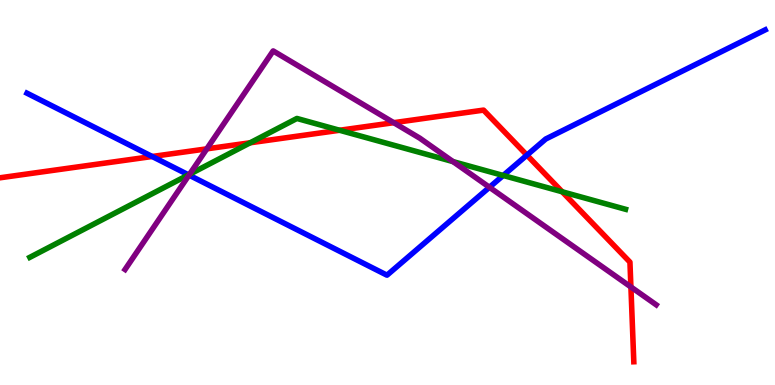[{'lines': ['blue', 'red'], 'intersections': [{'x': 1.96, 'y': 5.94}, {'x': 6.8, 'y': 5.97}]}, {'lines': ['green', 'red'], 'intersections': [{'x': 3.23, 'y': 6.29}, {'x': 4.38, 'y': 6.62}, {'x': 7.25, 'y': 5.02}]}, {'lines': ['purple', 'red'], 'intersections': [{'x': 2.67, 'y': 6.13}, {'x': 5.08, 'y': 6.81}, {'x': 8.14, 'y': 2.55}]}, {'lines': ['blue', 'green'], 'intersections': [{'x': 2.43, 'y': 5.46}, {'x': 6.49, 'y': 5.44}]}, {'lines': ['blue', 'purple'], 'intersections': [{'x': 2.44, 'y': 5.45}, {'x': 6.32, 'y': 5.14}]}, {'lines': ['green', 'purple'], 'intersections': [{'x': 2.45, 'y': 5.47}, {'x': 5.85, 'y': 5.8}]}]